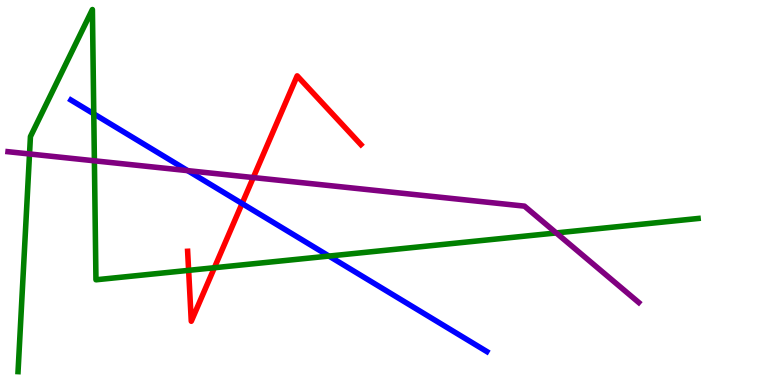[{'lines': ['blue', 'red'], 'intersections': [{'x': 3.12, 'y': 4.71}]}, {'lines': ['green', 'red'], 'intersections': [{'x': 2.43, 'y': 2.98}, {'x': 2.77, 'y': 3.05}]}, {'lines': ['purple', 'red'], 'intersections': [{'x': 3.27, 'y': 5.39}]}, {'lines': ['blue', 'green'], 'intersections': [{'x': 1.21, 'y': 7.04}, {'x': 4.24, 'y': 3.35}]}, {'lines': ['blue', 'purple'], 'intersections': [{'x': 2.42, 'y': 5.57}]}, {'lines': ['green', 'purple'], 'intersections': [{'x': 0.381, 'y': 6.0}, {'x': 1.22, 'y': 5.82}, {'x': 7.18, 'y': 3.95}]}]